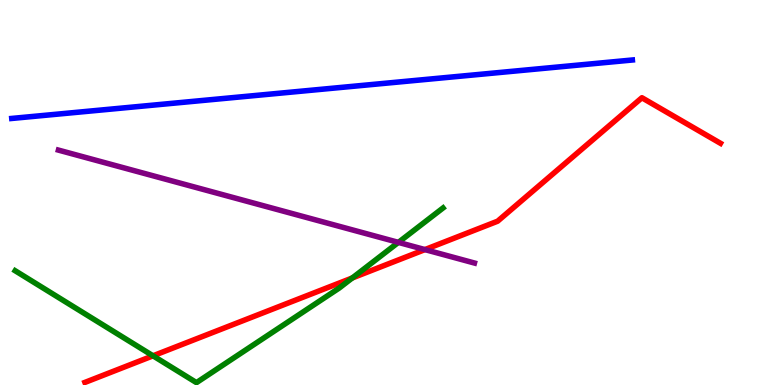[{'lines': ['blue', 'red'], 'intersections': []}, {'lines': ['green', 'red'], 'intersections': [{'x': 1.97, 'y': 0.758}, {'x': 4.55, 'y': 2.78}]}, {'lines': ['purple', 'red'], 'intersections': [{'x': 5.48, 'y': 3.52}]}, {'lines': ['blue', 'green'], 'intersections': []}, {'lines': ['blue', 'purple'], 'intersections': []}, {'lines': ['green', 'purple'], 'intersections': [{'x': 5.14, 'y': 3.7}]}]